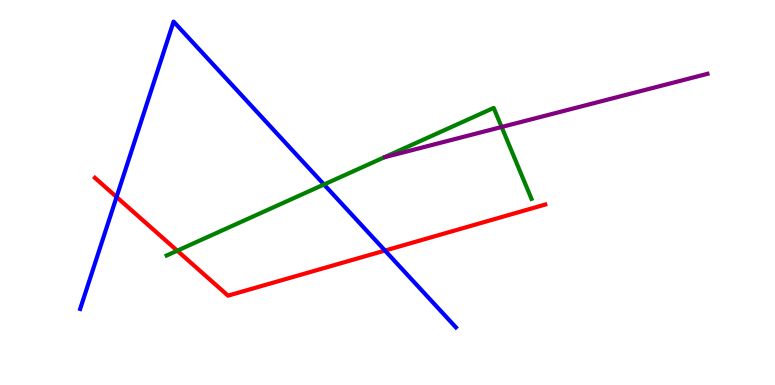[{'lines': ['blue', 'red'], 'intersections': [{'x': 1.5, 'y': 4.88}, {'x': 4.97, 'y': 3.49}]}, {'lines': ['green', 'red'], 'intersections': [{'x': 2.29, 'y': 3.49}]}, {'lines': ['purple', 'red'], 'intersections': []}, {'lines': ['blue', 'green'], 'intersections': [{'x': 4.18, 'y': 5.21}]}, {'lines': ['blue', 'purple'], 'intersections': []}, {'lines': ['green', 'purple'], 'intersections': [{'x': 6.47, 'y': 6.7}]}]